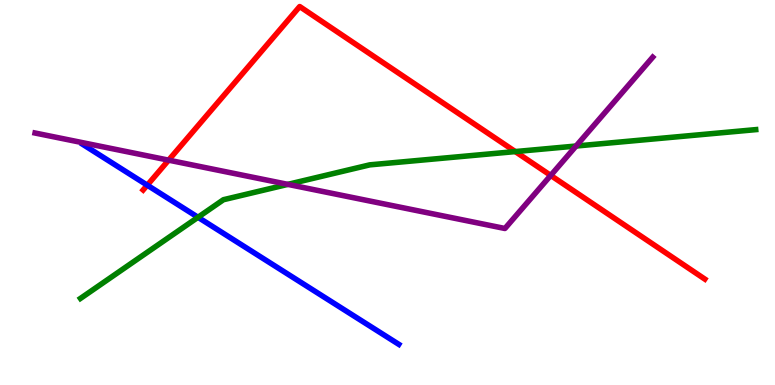[{'lines': ['blue', 'red'], 'intersections': [{'x': 1.9, 'y': 5.19}]}, {'lines': ['green', 'red'], 'intersections': [{'x': 6.65, 'y': 6.06}]}, {'lines': ['purple', 'red'], 'intersections': [{'x': 2.18, 'y': 5.84}, {'x': 7.11, 'y': 5.44}]}, {'lines': ['blue', 'green'], 'intersections': [{'x': 2.55, 'y': 4.36}]}, {'lines': ['blue', 'purple'], 'intersections': []}, {'lines': ['green', 'purple'], 'intersections': [{'x': 3.71, 'y': 5.21}, {'x': 7.43, 'y': 6.21}]}]